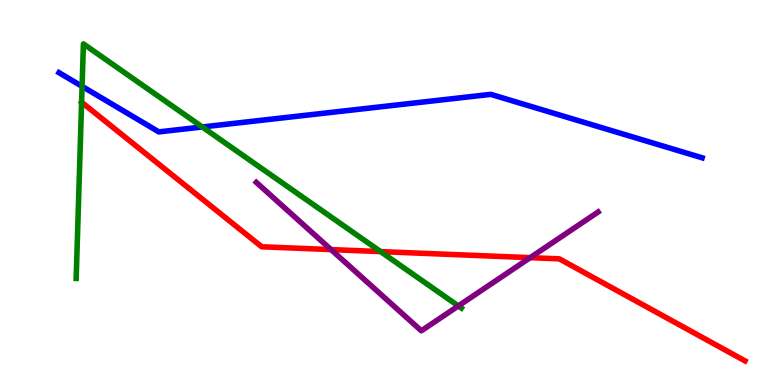[{'lines': ['blue', 'red'], 'intersections': []}, {'lines': ['green', 'red'], 'intersections': [{'x': 4.91, 'y': 3.46}]}, {'lines': ['purple', 'red'], 'intersections': [{'x': 4.27, 'y': 3.52}, {'x': 6.84, 'y': 3.31}]}, {'lines': ['blue', 'green'], 'intersections': [{'x': 1.06, 'y': 7.76}, {'x': 2.61, 'y': 6.7}]}, {'lines': ['blue', 'purple'], 'intersections': []}, {'lines': ['green', 'purple'], 'intersections': [{'x': 5.91, 'y': 2.05}]}]